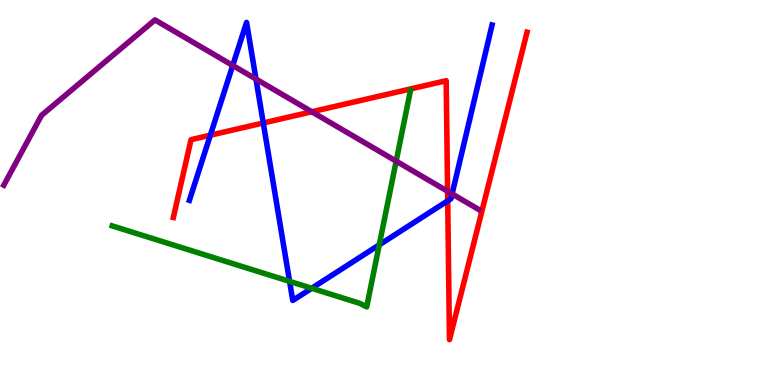[{'lines': ['blue', 'red'], 'intersections': [{'x': 2.71, 'y': 6.49}, {'x': 3.4, 'y': 6.81}, {'x': 5.78, 'y': 4.78}]}, {'lines': ['green', 'red'], 'intersections': []}, {'lines': ['purple', 'red'], 'intersections': [{'x': 4.02, 'y': 7.1}, {'x': 5.78, 'y': 5.03}]}, {'lines': ['blue', 'green'], 'intersections': [{'x': 3.74, 'y': 2.69}, {'x': 4.02, 'y': 2.51}, {'x': 4.89, 'y': 3.64}]}, {'lines': ['blue', 'purple'], 'intersections': [{'x': 3.0, 'y': 8.3}, {'x': 3.3, 'y': 7.95}, {'x': 5.83, 'y': 4.96}]}, {'lines': ['green', 'purple'], 'intersections': [{'x': 5.11, 'y': 5.81}]}]